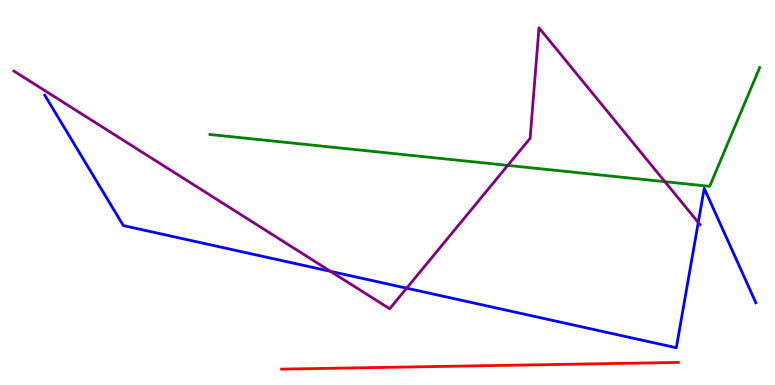[{'lines': ['blue', 'red'], 'intersections': []}, {'lines': ['green', 'red'], 'intersections': []}, {'lines': ['purple', 'red'], 'intersections': []}, {'lines': ['blue', 'green'], 'intersections': []}, {'lines': ['blue', 'purple'], 'intersections': [{'x': 4.27, 'y': 2.95}, {'x': 5.25, 'y': 2.51}, {'x': 9.01, 'y': 4.22}]}, {'lines': ['green', 'purple'], 'intersections': [{'x': 6.55, 'y': 5.7}, {'x': 8.58, 'y': 5.28}]}]